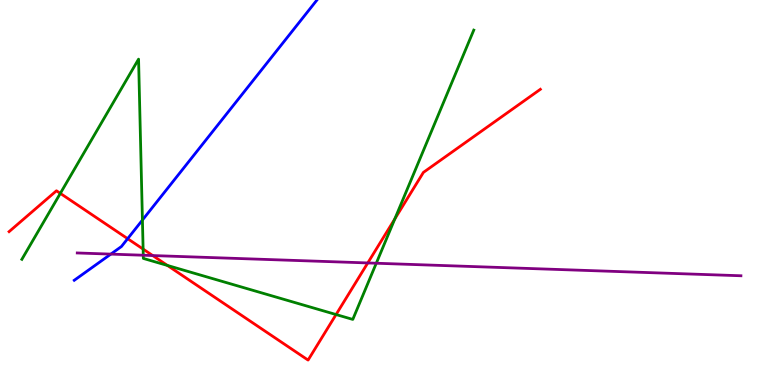[{'lines': ['blue', 'red'], 'intersections': [{'x': 1.65, 'y': 3.8}]}, {'lines': ['green', 'red'], 'intersections': [{'x': 0.778, 'y': 4.98}, {'x': 1.85, 'y': 3.53}, {'x': 2.16, 'y': 3.11}, {'x': 4.34, 'y': 1.83}, {'x': 5.09, 'y': 4.31}]}, {'lines': ['purple', 'red'], 'intersections': [{'x': 1.97, 'y': 3.36}, {'x': 4.75, 'y': 3.17}]}, {'lines': ['blue', 'green'], 'intersections': [{'x': 1.84, 'y': 4.28}]}, {'lines': ['blue', 'purple'], 'intersections': [{'x': 1.43, 'y': 3.4}]}, {'lines': ['green', 'purple'], 'intersections': [{'x': 1.85, 'y': 3.37}, {'x': 4.86, 'y': 3.16}]}]